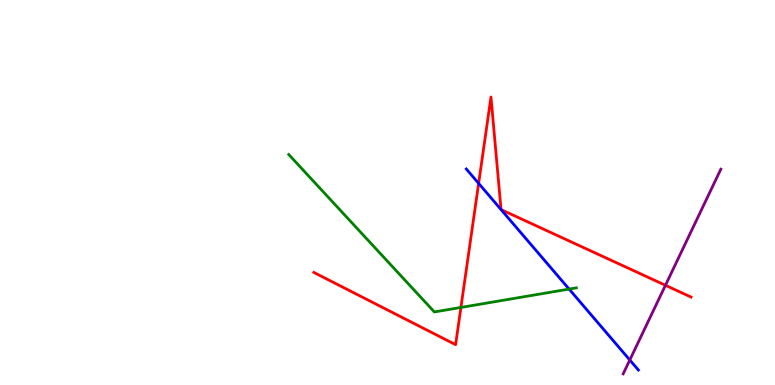[{'lines': ['blue', 'red'], 'intersections': [{'x': 6.18, 'y': 5.24}, {'x': 6.47, 'y': 4.56}, {'x': 6.47, 'y': 4.56}]}, {'lines': ['green', 'red'], 'intersections': [{'x': 5.95, 'y': 2.01}]}, {'lines': ['purple', 'red'], 'intersections': [{'x': 8.59, 'y': 2.59}]}, {'lines': ['blue', 'green'], 'intersections': [{'x': 7.34, 'y': 2.49}]}, {'lines': ['blue', 'purple'], 'intersections': [{'x': 8.13, 'y': 0.649}]}, {'lines': ['green', 'purple'], 'intersections': []}]